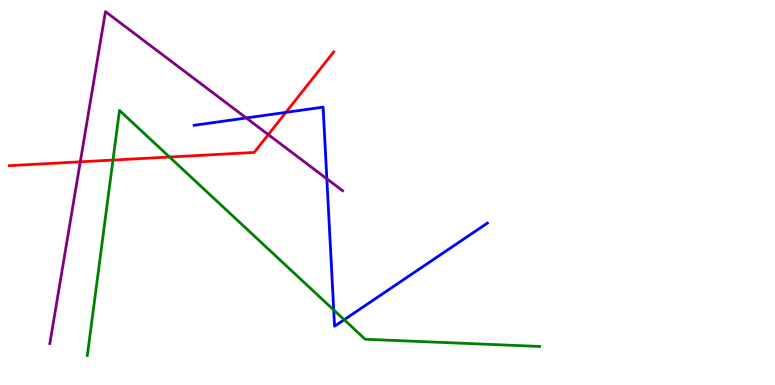[{'lines': ['blue', 'red'], 'intersections': [{'x': 3.69, 'y': 7.08}]}, {'lines': ['green', 'red'], 'intersections': [{'x': 1.46, 'y': 5.84}, {'x': 2.19, 'y': 5.92}]}, {'lines': ['purple', 'red'], 'intersections': [{'x': 1.04, 'y': 5.8}, {'x': 3.46, 'y': 6.5}]}, {'lines': ['blue', 'green'], 'intersections': [{'x': 4.31, 'y': 1.95}, {'x': 4.44, 'y': 1.7}]}, {'lines': ['blue', 'purple'], 'intersections': [{'x': 3.18, 'y': 6.94}, {'x': 4.22, 'y': 5.36}]}, {'lines': ['green', 'purple'], 'intersections': []}]